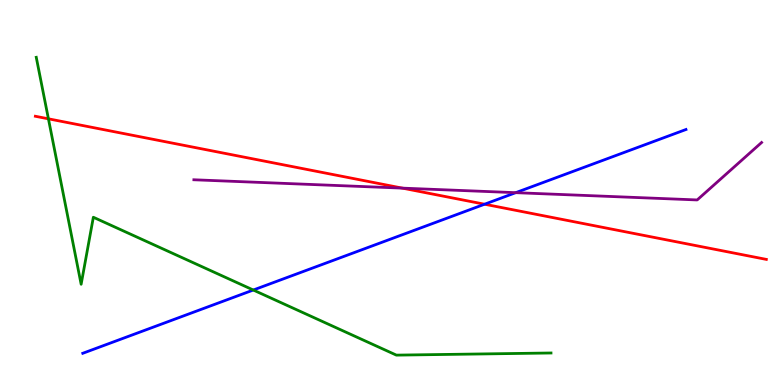[{'lines': ['blue', 'red'], 'intersections': [{'x': 6.25, 'y': 4.7}]}, {'lines': ['green', 'red'], 'intersections': [{'x': 0.625, 'y': 6.91}]}, {'lines': ['purple', 'red'], 'intersections': [{'x': 5.19, 'y': 5.11}]}, {'lines': ['blue', 'green'], 'intersections': [{'x': 3.27, 'y': 2.47}]}, {'lines': ['blue', 'purple'], 'intersections': [{'x': 6.65, 'y': 5.0}]}, {'lines': ['green', 'purple'], 'intersections': []}]